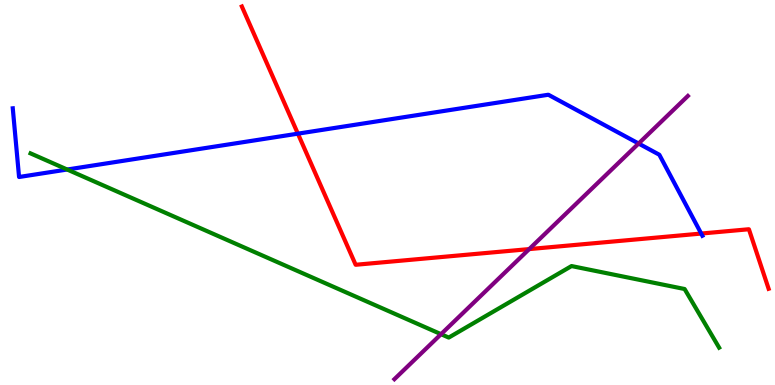[{'lines': ['blue', 'red'], 'intersections': [{'x': 3.84, 'y': 6.53}, {'x': 9.05, 'y': 3.93}]}, {'lines': ['green', 'red'], 'intersections': []}, {'lines': ['purple', 'red'], 'intersections': [{'x': 6.83, 'y': 3.53}]}, {'lines': ['blue', 'green'], 'intersections': [{'x': 0.867, 'y': 5.6}]}, {'lines': ['blue', 'purple'], 'intersections': [{'x': 8.24, 'y': 6.27}]}, {'lines': ['green', 'purple'], 'intersections': [{'x': 5.69, 'y': 1.32}]}]